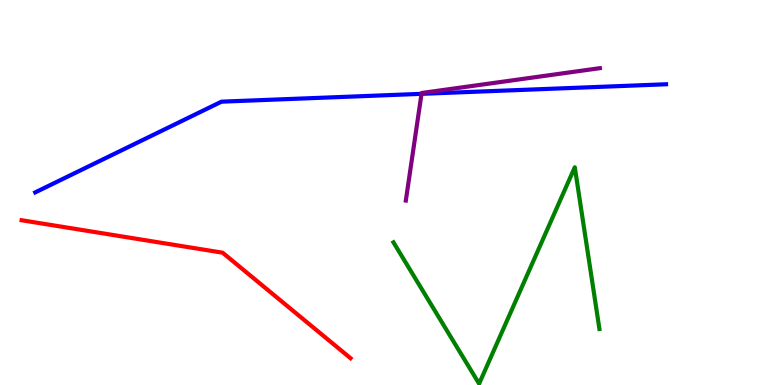[{'lines': ['blue', 'red'], 'intersections': []}, {'lines': ['green', 'red'], 'intersections': []}, {'lines': ['purple', 'red'], 'intersections': []}, {'lines': ['blue', 'green'], 'intersections': []}, {'lines': ['blue', 'purple'], 'intersections': [{'x': 5.44, 'y': 7.56}]}, {'lines': ['green', 'purple'], 'intersections': []}]